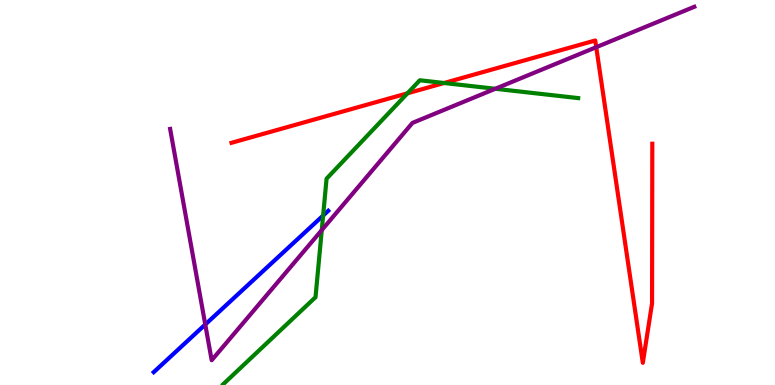[{'lines': ['blue', 'red'], 'intersections': []}, {'lines': ['green', 'red'], 'intersections': [{'x': 5.26, 'y': 7.58}, {'x': 5.73, 'y': 7.84}]}, {'lines': ['purple', 'red'], 'intersections': [{'x': 7.69, 'y': 8.77}]}, {'lines': ['blue', 'green'], 'intersections': [{'x': 4.17, 'y': 4.4}]}, {'lines': ['blue', 'purple'], 'intersections': [{'x': 2.65, 'y': 1.57}]}, {'lines': ['green', 'purple'], 'intersections': [{'x': 4.15, 'y': 4.02}, {'x': 6.39, 'y': 7.69}]}]